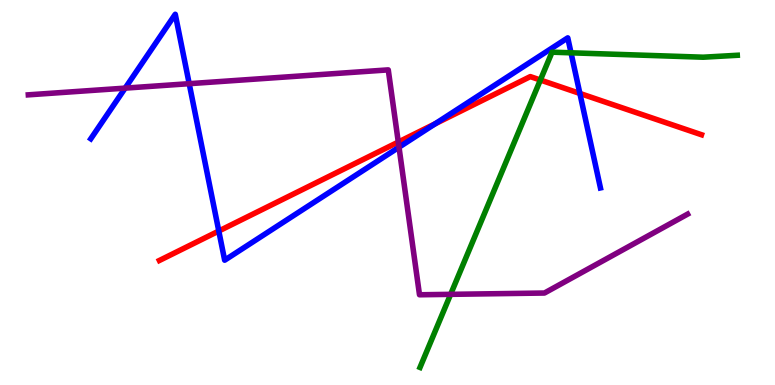[{'lines': ['blue', 'red'], 'intersections': [{'x': 2.82, 'y': 4.0}, {'x': 5.62, 'y': 6.79}, {'x': 7.48, 'y': 7.57}]}, {'lines': ['green', 'red'], 'intersections': [{'x': 6.97, 'y': 7.92}]}, {'lines': ['purple', 'red'], 'intersections': [{'x': 5.14, 'y': 6.31}]}, {'lines': ['blue', 'green'], 'intersections': [{'x': 7.37, 'y': 8.63}]}, {'lines': ['blue', 'purple'], 'intersections': [{'x': 1.61, 'y': 7.71}, {'x': 2.44, 'y': 7.83}, {'x': 5.15, 'y': 6.18}]}, {'lines': ['green', 'purple'], 'intersections': [{'x': 5.81, 'y': 2.35}]}]